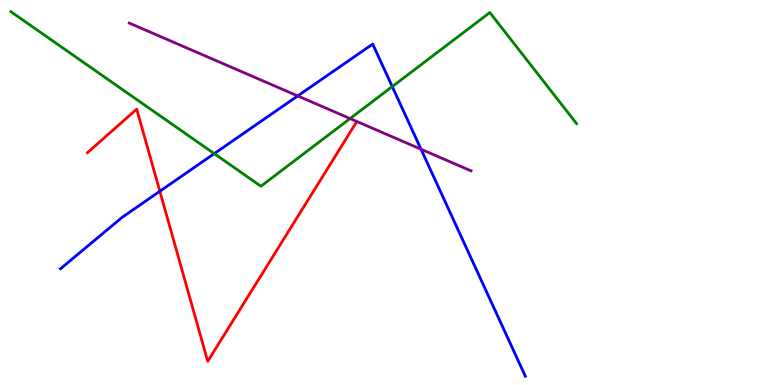[{'lines': ['blue', 'red'], 'intersections': [{'x': 2.06, 'y': 5.03}]}, {'lines': ['green', 'red'], 'intersections': []}, {'lines': ['purple', 'red'], 'intersections': []}, {'lines': ['blue', 'green'], 'intersections': [{'x': 2.76, 'y': 6.01}, {'x': 5.06, 'y': 7.75}]}, {'lines': ['blue', 'purple'], 'intersections': [{'x': 3.84, 'y': 7.51}, {'x': 5.43, 'y': 6.12}]}, {'lines': ['green', 'purple'], 'intersections': [{'x': 4.52, 'y': 6.92}]}]